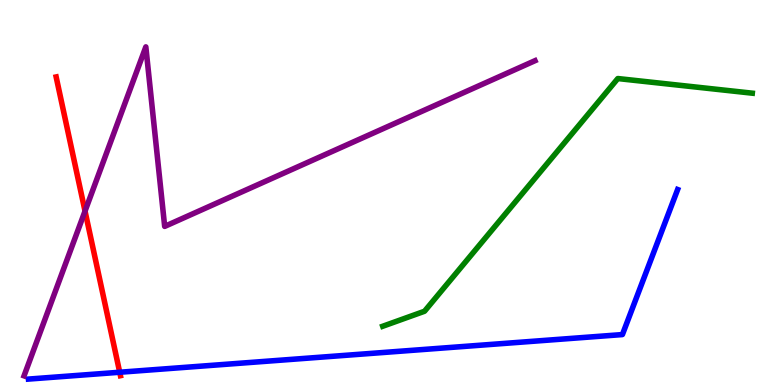[{'lines': ['blue', 'red'], 'intersections': [{'x': 1.54, 'y': 0.331}]}, {'lines': ['green', 'red'], 'intersections': []}, {'lines': ['purple', 'red'], 'intersections': [{'x': 1.1, 'y': 4.52}]}, {'lines': ['blue', 'green'], 'intersections': []}, {'lines': ['blue', 'purple'], 'intersections': []}, {'lines': ['green', 'purple'], 'intersections': []}]